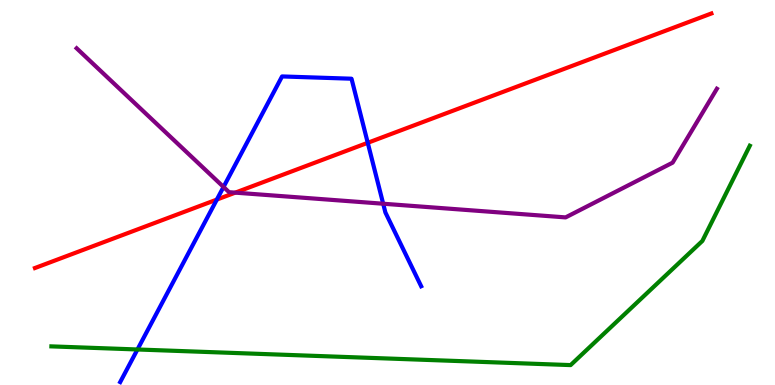[{'lines': ['blue', 'red'], 'intersections': [{'x': 2.8, 'y': 4.82}, {'x': 4.75, 'y': 6.29}]}, {'lines': ['green', 'red'], 'intersections': []}, {'lines': ['purple', 'red'], 'intersections': [{'x': 3.04, 'y': 5.0}]}, {'lines': ['blue', 'green'], 'intersections': [{'x': 1.77, 'y': 0.923}]}, {'lines': ['blue', 'purple'], 'intersections': [{'x': 2.88, 'y': 5.14}, {'x': 4.94, 'y': 4.71}]}, {'lines': ['green', 'purple'], 'intersections': []}]